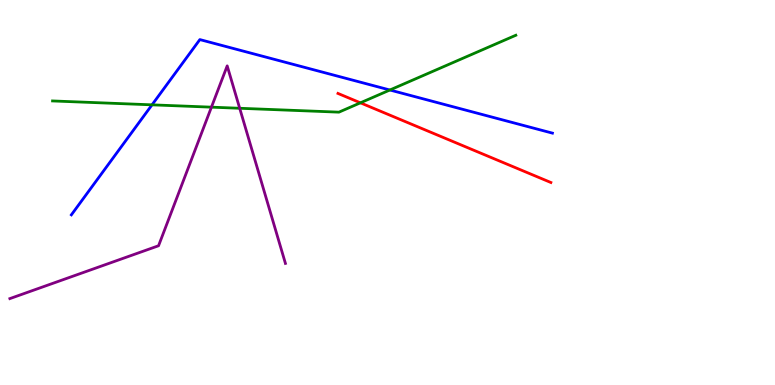[{'lines': ['blue', 'red'], 'intersections': []}, {'lines': ['green', 'red'], 'intersections': [{'x': 4.65, 'y': 7.33}]}, {'lines': ['purple', 'red'], 'intersections': []}, {'lines': ['blue', 'green'], 'intersections': [{'x': 1.96, 'y': 7.28}, {'x': 5.03, 'y': 7.66}]}, {'lines': ['blue', 'purple'], 'intersections': []}, {'lines': ['green', 'purple'], 'intersections': [{'x': 2.73, 'y': 7.22}, {'x': 3.09, 'y': 7.19}]}]